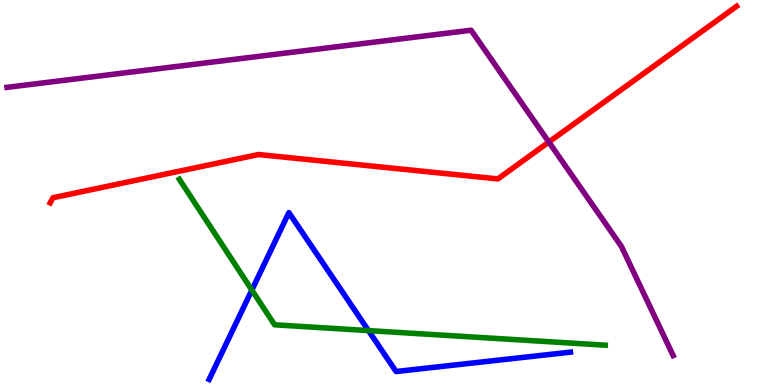[{'lines': ['blue', 'red'], 'intersections': []}, {'lines': ['green', 'red'], 'intersections': []}, {'lines': ['purple', 'red'], 'intersections': [{'x': 7.08, 'y': 6.31}]}, {'lines': ['blue', 'green'], 'intersections': [{'x': 3.25, 'y': 2.47}, {'x': 4.75, 'y': 1.41}]}, {'lines': ['blue', 'purple'], 'intersections': []}, {'lines': ['green', 'purple'], 'intersections': []}]